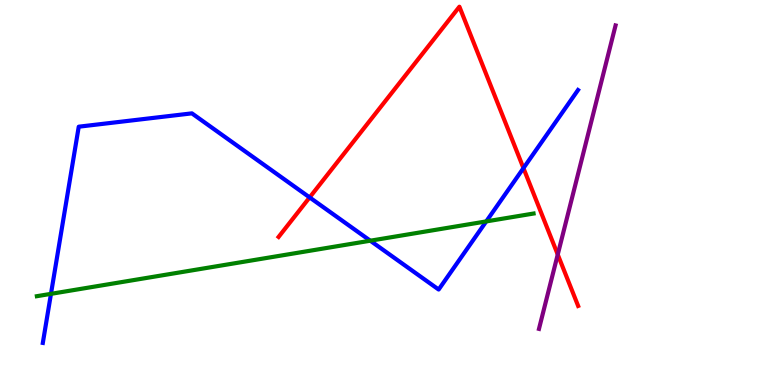[{'lines': ['blue', 'red'], 'intersections': [{'x': 4.0, 'y': 4.87}, {'x': 6.75, 'y': 5.63}]}, {'lines': ['green', 'red'], 'intersections': []}, {'lines': ['purple', 'red'], 'intersections': [{'x': 7.2, 'y': 3.39}]}, {'lines': ['blue', 'green'], 'intersections': [{'x': 0.658, 'y': 2.37}, {'x': 4.78, 'y': 3.75}, {'x': 6.27, 'y': 4.25}]}, {'lines': ['blue', 'purple'], 'intersections': []}, {'lines': ['green', 'purple'], 'intersections': []}]